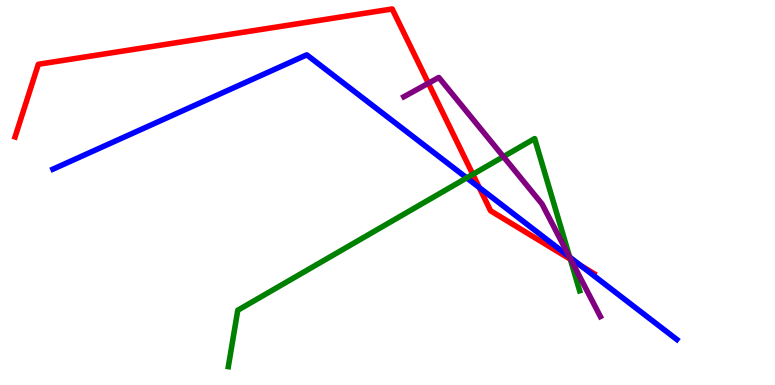[{'lines': ['blue', 'red'], 'intersections': [{'x': 6.18, 'y': 5.13}, {'x': 7.49, 'y': 3.11}]}, {'lines': ['green', 'red'], 'intersections': [{'x': 6.1, 'y': 5.47}, {'x': 7.36, 'y': 3.27}]}, {'lines': ['purple', 'red'], 'intersections': [{'x': 5.53, 'y': 7.84}, {'x': 7.37, 'y': 3.26}]}, {'lines': ['blue', 'green'], 'intersections': [{'x': 6.02, 'y': 5.38}, {'x': 7.35, 'y': 3.32}]}, {'lines': ['blue', 'purple'], 'intersections': [{'x': 7.35, 'y': 3.33}]}, {'lines': ['green', 'purple'], 'intersections': [{'x': 6.5, 'y': 5.93}, {'x': 7.35, 'y': 3.31}]}]